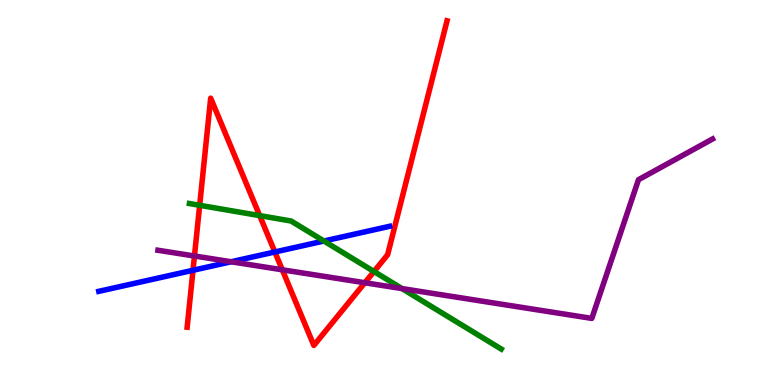[{'lines': ['blue', 'red'], 'intersections': [{'x': 2.49, 'y': 2.98}, {'x': 3.55, 'y': 3.46}]}, {'lines': ['green', 'red'], 'intersections': [{'x': 2.58, 'y': 4.67}, {'x': 3.35, 'y': 4.4}, {'x': 4.83, 'y': 2.95}]}, {'lines': ['purple', 'red'], 'intersections': [{'x': 2.51, 'y': 3.35}, {'x': 3.64, 'y': 2.99}, {'x': 4.71, 'y': 2.66}]}, {'lines': ['blue', 'green'], 'intersections': [{'x': 4.18, 'y': 3.74}]}, {'lines': ['blue', 'purple'], 'intersections': [{'x': 2.98, 'y': 3.2}]}, {'lines': ['green', 'purple'], 'intersections': [{'x': 5.19, 'y': 2.5}]}]